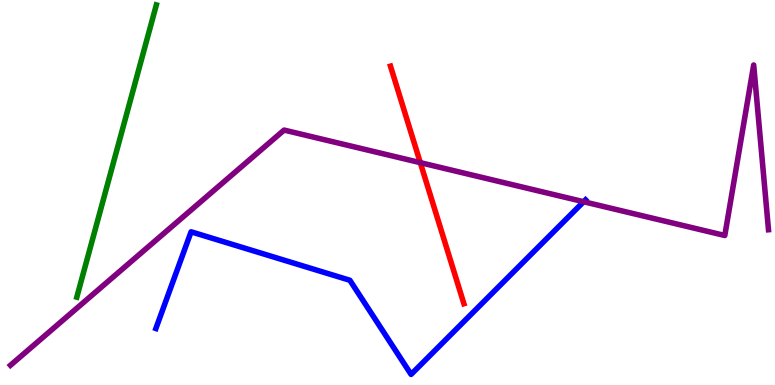[{'lines': ['blue', 'red'], 'intersections': []}, {'lines': ['green', 'red'], 'intersections': []}, {'lines': ['purple', 'red'], 'intersections': [{'x': 5.42, 'y': 5.78}]}, {'lines': ['blue', 'green'], 'intersections': []}, {'lines': ['blue', 'purple'], 'intersections': [{'x': 7.53, 'y': 4.76}]}, {'lines': ['green', 'purple'], 'intersections': []}]